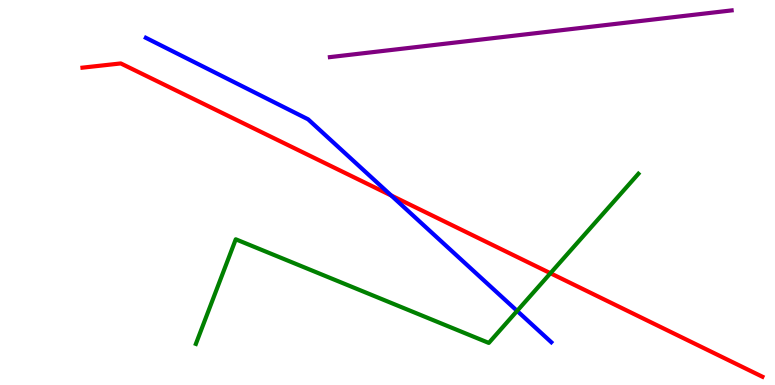[{'lines': ['blue', 'red'], 'intersections': [{'x': 5.05, 'y': 4.92}]}, {'lines': ['green', 'red'], 'intersections': [{'x': 7.1, 'y': 2.9}]}, {'lines': ['purple', 'red'], 'intersections': []}, {'lines': ['blue', 'green'], 'intersections': [{'x': 6.67, 'y': 1.92}]}, {'lines': ['blue', 'purple'], 'intersections': []}, {'lines': ['green', 'purple'], 'intersections': []}]